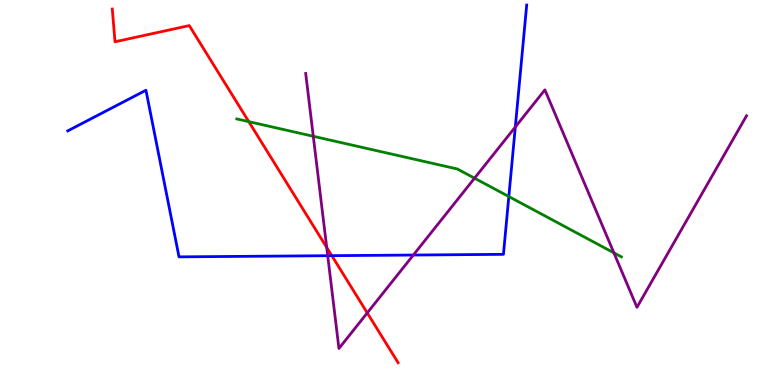[{'lines': ['blue', 'red'], 'intersections': [{'x': 4.28, 'y': 3.36}]}, {'lines': ['green', 'red'], 'intersections': [{'x': 3.21, 'y': 6.84}]}, {'lines': ['purple', 'red'], 'intersections': [{'x': 4.22, 'y': 3.57}, {'x': 4.74, 'y': 1.87}]}, {'lines': ['blue', 'green'], 'intersections': [{'x': 6.57, 'y': 4.89}]}, {'lines': ['blue', 'purple'], 'intersections': [{'x': 4.23, 'y': 3.36}, {'x': 5.33, 'y': 3.38}, {'x': 6.65, 'y': 6.7}]}, {'lines': ['green', 'purple'], 'intersections': [{'x': 4.04, 'y': 6.46}, {'x': 6.12, 'y': 5.37}, {'x': 7.92, 'y': 3.43}]}]